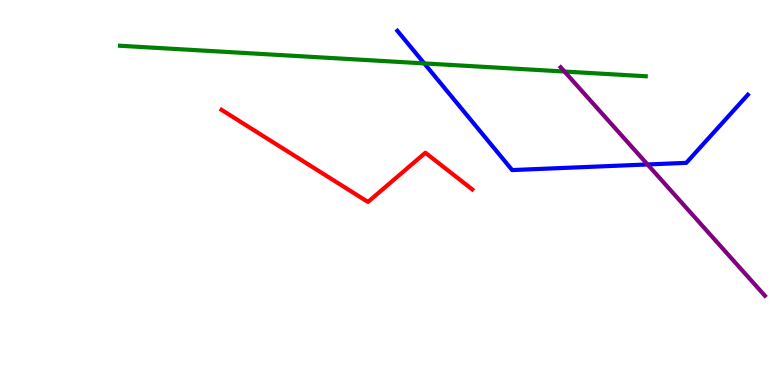[{'lines': ['blue', 'red'], 'intersections': []}, {'lines': ['green', 'red'], 'intersections': []}, {'lines': ['purple', 'red'], 'intersections': []}, {'lines': ['blue', 'green'], 'intersections': [{'x': 5.47, 'y': 8.35}]}, {'lines': ['blue', 'purple'], 'intersections': [{'x': 8.36, 'y': 5.73}]}, {'lines': ['green', 'purple'], 'intersections': [{'x': 7.28, 'y': 8.14}]}]